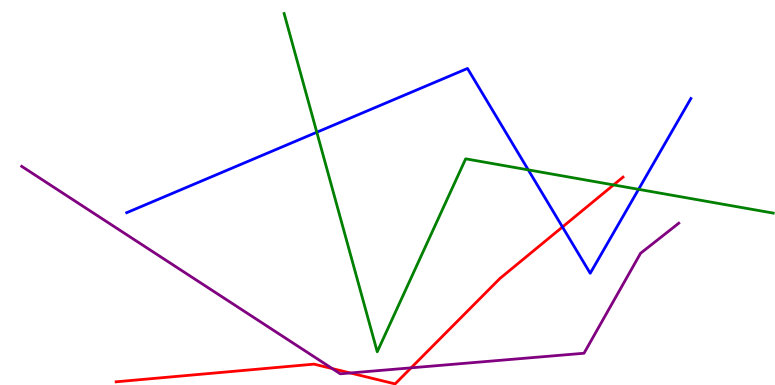[{'lines': ['blue', 'red'], 'intersections': [{'x': 7.26, 'y': 4.1}]}, {'lines': ['green', 'red'], 'intersections': [{'x': 7.92, 'y': 5.2}]}, {'lines': ['purple', 'red'], 'intersections': [{'x': 4.29, 'y': 0.426}, {'x': 4.52, 'y': 0.313}, {'x': 5.3, 'y': 0.446}]}, {'lines': ['blue', 'green'], 'intersections': [{'x': 4.09, 'y': 6.57}, {'x': 6.82, 'y': 5.59}, {'x': 8.24, 'y': 5.08}]}, {'lines': ['blue', 'purple'], 'intersections': []}, {'lines': ['green', 'purple'], 'intersections': []}]